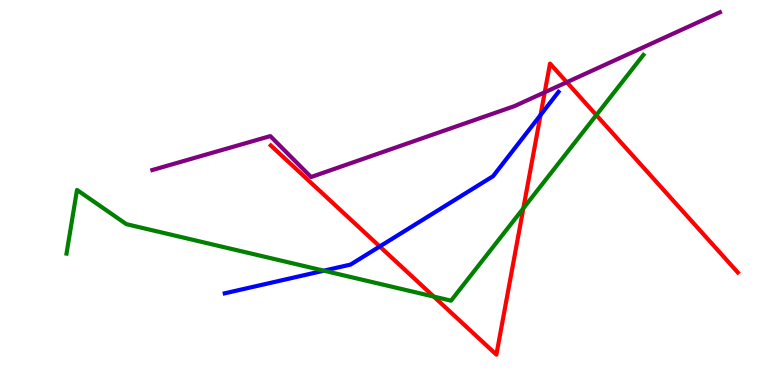[{'lines': ['blue', 'red'], 'intersections': [{'x': 4.9, 'y': 3.6}, {'x': 6.97, 'y': 7.01}]}, {'lines': ['green', 'red'], 'intersections': [{'x': 5.6, 'y': 2.3}, {'x': 6.75, 'y': 4.59}, {'x': 7.69, 'y': 7.01}]}, {'lines': ['purple', 'red'], 'intersections': [{'x': 7.03, 'y': 7.6}, {'x': 7.31, 'y': 7.86}]}, {'lines': ['blue', 'green'], 'intersections': [{'x': 4.18, 'y': 2.97}]}, {'lines': ['blue', 'purple'], 'intersections': []}, {'lines': ['green', 'purple'], 'intersections': []}]